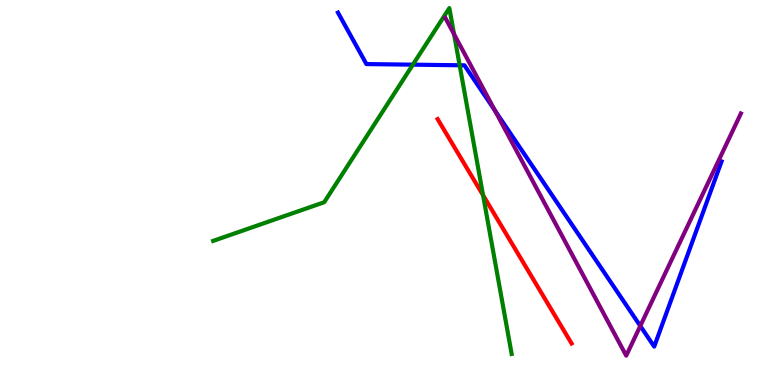[{'lines': ['blue', 'red'], 'intersections': []}, {'lines': ['green', 'red'], 'intersections': [{'x': 6.23, 'y': 4.93}]}, {'lines': ['purple', 'red'], 'intersections': []}, {'lines': ['blue', 'green'], 'intersections': [{'x': 5.33, 'y': 8.32}, {'x': 5.93, 'y': 8.3}]}, {'lines': ['blue', 'purple'], 'intersections': [{'x': 6.39, 'y': 7.13}, {'x': 8.26, 'y': 1.53}]}, {'lines': ['green', 'purple'], 'intersections': [{'x': 5.86, 'y': 9.11}]}]